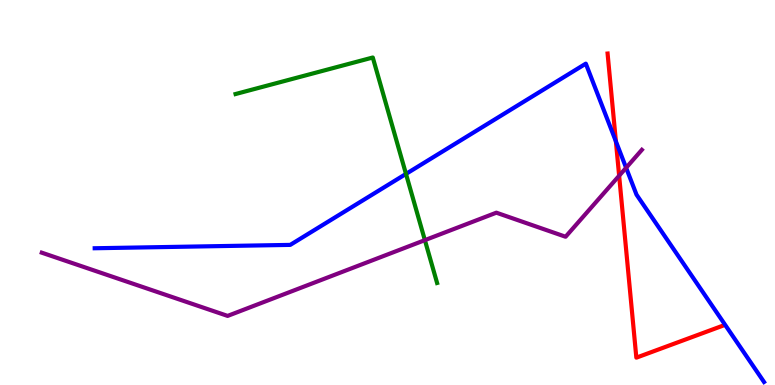[{'lines': ['blue', 'red'], 'intersections': [{'x': 7.95, 'y': 6.33}]}, {'lines': ['green', 'red'], 'intersections': []}, {'lines': ['purple', 'red'], 'intersections': [{'x': 7.99, 'y': 5.44}]}, {'lines': ['blue', 'green'], 'intersections': [{'x': 5.24, 'y': 5.48}]}, {'lines': ['blue', 'purple'], 'intersections': [{'x': 8.08, 'y': 5.64}]}, {'lines': ['green', 'purple'], 'intersections': [{'x': 5.48, 'y': 3.76}]}]